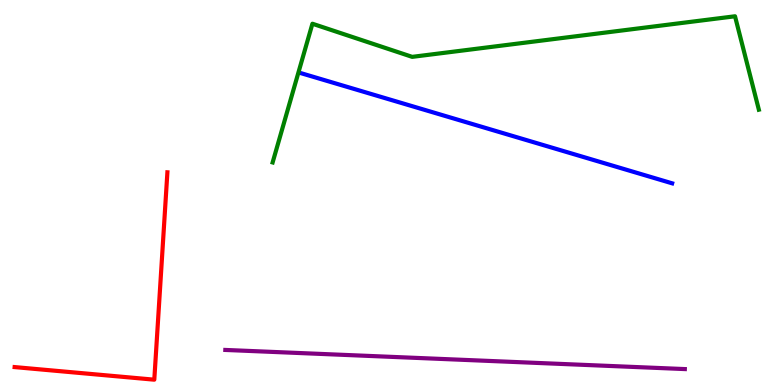[{'lines': ['blue', 'red'], 'intersections': []}, {'lines': ['green', 'red'], 'intersections': []}, {'lines': ['purple', 'red'], 'intersections': []}, {'lines': ['blue', 'green'], 'intersections': []}, {'lines': ['blue', 'purple'], 'intersections': []}, {'lines': ['green', 'purple'], 'intersections': []}]